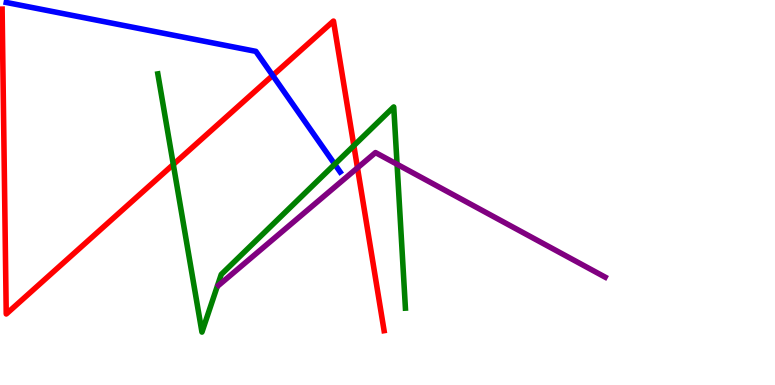[{'lines': ['blue', 'red'], 'intersections': [{'x': 3.52, 'y': 8.04}]}, {'lines': ['green', 'red'], 'intersections': [{'x': 2.24, 'y': 5.73}, {'x': 4.57, 'y': 6.22}]}, {'lines': ['purple', 'red'], 'intersections': [{'x': 4.61, 'y': 5.64}]}, {'lines': ['blue', 'green'], 'intersections': [{'x': 4.32, 'y': 5.73}]}, {'lines': ['blue', 'purple'], 'intersections': []}, {'lines': ['green', 'purple'], 'intersections': [{'x': 5.12, 'y': 5.73}]}]